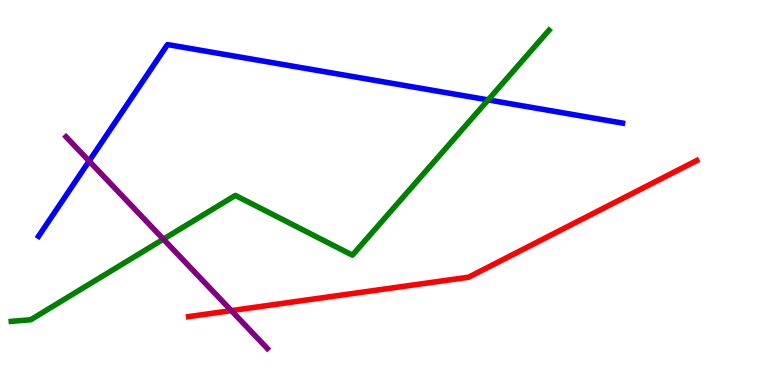[{'lines': ['blue', 'red'], 'intersections': []}, {'lines': ['green', 'red'], 'intersections': []}, {'lines': ['purple', 'red'], 'intersections': [{'x': 2.98, 'y': 1.93}]}, {'lines': ['blue', 'green'], 'intersections': [{'x': 6.3, 'y': 7.41}]}, {'lines': ['blue', 'purple'], 'intersections': [{'x': 1.15, 'y': 5.82}]}, {'lines': ['green', 'purple'], 'intersections': [{'x': 2.11, 'y': 3.79}]}]